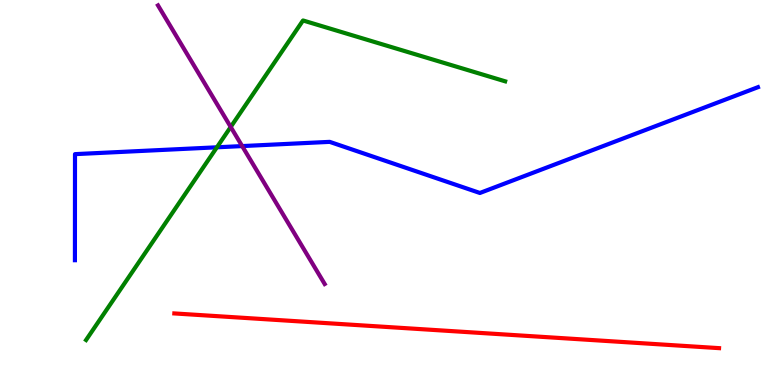[{'lines': ['blue', 'red'], 'intersections': []}, {'lines': ['green', 'red'], 'intersections': []}, {'lines': ['purple', 'red'], 'intersections': []}, {'lines': ['blue', 'green'], 'intersections': [{'x': 2.8, 'y': 6.17}]}, {'lines': ['blue', 'purple'], 'intersections': [{'x': 3.12, 'y': 6.21}]}, {'lines': ['green', 'purple'], 'intersections': [{'x': 2.98, 'y': 6.7}]}]